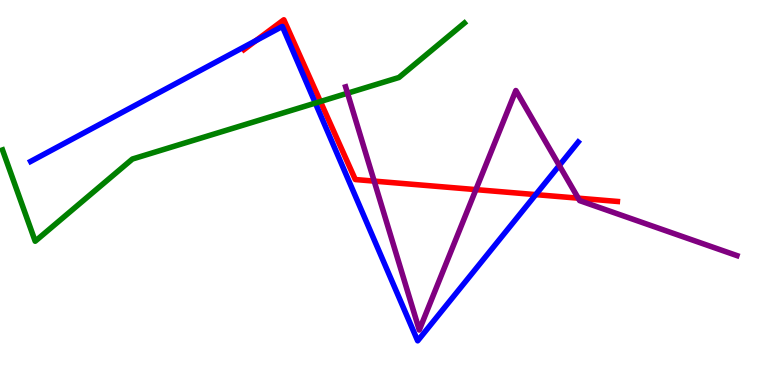[{'lines': ['blue', 'red'], 'intersections': [{'x': 3.3, 'y': 8.95}, {'x': 6.91, 'y': 4.94}]}, {'lines': ['green', 'red'], 'intersections': [{'x': 4.13, 'y': 7.36}]}, {'lines': ['purple', 'red'], 'intersections': [{'x': 4.83, 'y': 5.3}, {'x': 6.14, 'y': 5.07}, {'x': 7.46, 'y': 4.85}]}, {'lines': ['blue', 'green'], 'intersections': [{'x': 4.07, 'y': 7.32}]}, {'lines': ['blue', 'purple'], 'intersections': [{'x': 7.22, 'y': 5.7}]}, {'lines': ['green', 'purple'], 'intersections': [{'x': 4.48, 'y': 7.58}]}]